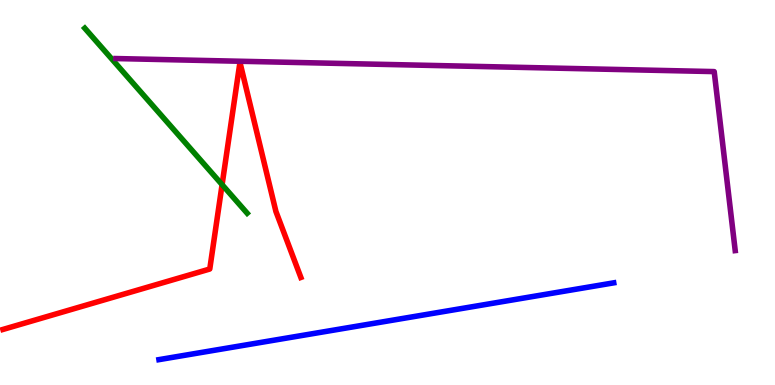[{'lines': ['blue', 'red'], 'intersections': []}, {'lines': ['green', 'red'], 'intersections': [{'x': 2.87, 'y': 5.2}]}, {'lines': ['purple', 'red'], 'intersections': []}, {'lines': ['blue', 'green'], 'intersections': []}, {'lines': ['blue', 'purple'], 'intersections': []}, {'lines': ['green', 'purple'], 'intersections': []}]